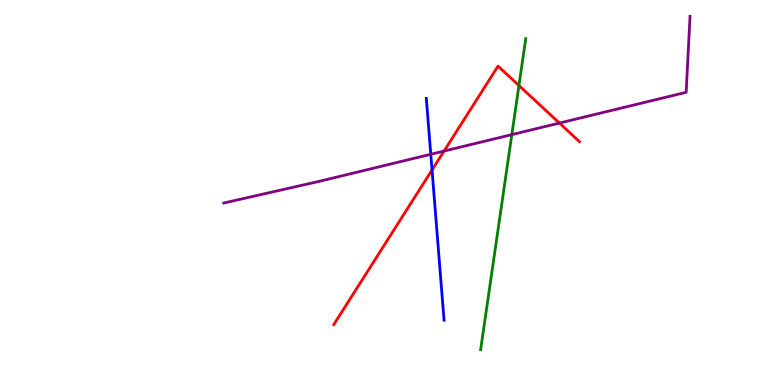[{'lines': ['blue', 'red'], 'intersections': [{'x': 5.57, 'y': 5.59}]}, {'lines': ['green', 'red'], 'intersections': [{'x': 6.7, 'y': 7.78}]}, {'lines': ['purple', 'red'], 'intersections': [{'x': 5.73, 'y': 6.08}, {'x': 7.22, 'y': 6.8}]}, {'lines': ['blue', 'green'], 'intersections': []}, {'lines': ['blue', 'purple'], 'intersections': [{'x': 5.56, 'y': 5.99}]}, {'lines': ['green', 'purple'], 'intersections': [{'x': 6.6, 'y': 6.5}]}]